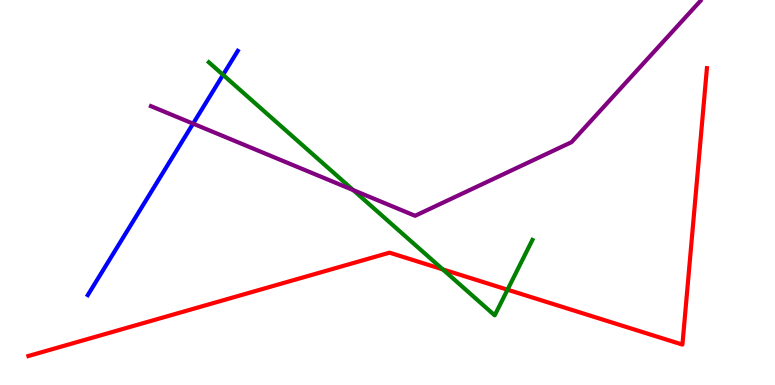[{'lines': ['blue', 'red'], 'intersections': []}, {'lines': ['green', 'red'], 'intersections': [{'x': 5.71, 'y': 3.0}, {'x': 6.55, 'y': 2.48}]}, {'lines': ['purple', 'red'], 'intersections': []}, {'lines': ['blue', 'green'], 'intersections': [{'x': 2.88, 'y': 8.06}]}, {'lines': ['blue', 'purple'], 'intersections': [{'x': 2.49, 'y': 6.79}]}, {'lines': ['green', 'purple'], 'intersections': [{'x': 4.56, 'y': 5.06}]}]